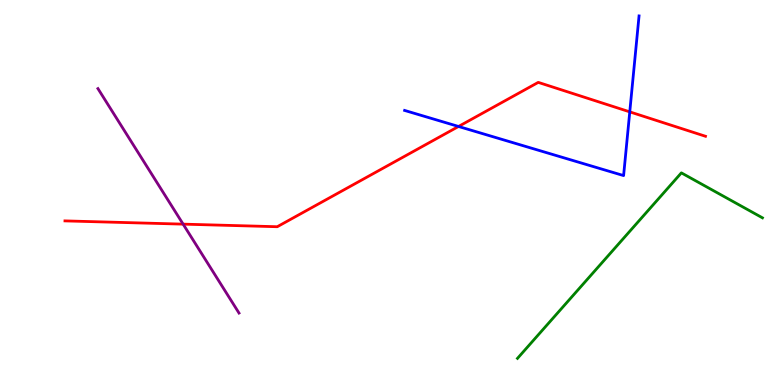[{'lines': ['blue', 'red'], 'intersections': [{'x': 5.92, 'y': 6.72}, {'x': 8.13, 'y': 7.09}]}, {'lines': ['green', 'red'], 'intersections': []}, {'lines': ['purple', 'red'], 'intersections': [{'x': 2.36, 'y': 4.18}]}, {'lines': ['blue', 'green'], 'intersections': []}, {'lines': ['blue', 'purple'], 'intersections': []}, {'lines': ['green', 'purple'], 'intersections': []}]